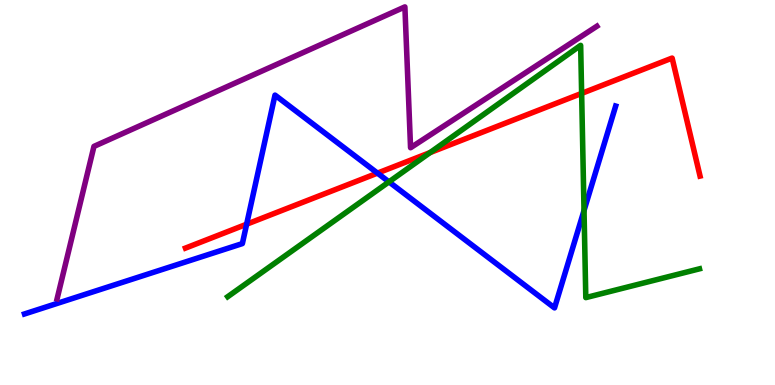[{'lines': ['blue', 'red'], 'intersections': [{'x': 3.18, 'y': 4.18}, {'x': 4.87, 'y': 5.5}]}, {'lines': ['green', 'red'], 'intersections': [{'x': 5.55, 'y': 6.04}, {'x': 7.5, 'y': 7.57}]}, {'lines': ['purple', 'red'], 'intersections': []}, {'lines': ['blue', 'green'], 'intersections': [{'x': 5.02, 'y': 5.28}, {'x': 7.54, 'y': 4.53}]}, {'lines': ['blue', 'purple'], 'intersections': []}, {'lines': ['green', 'purple'], 'intersections': []}]